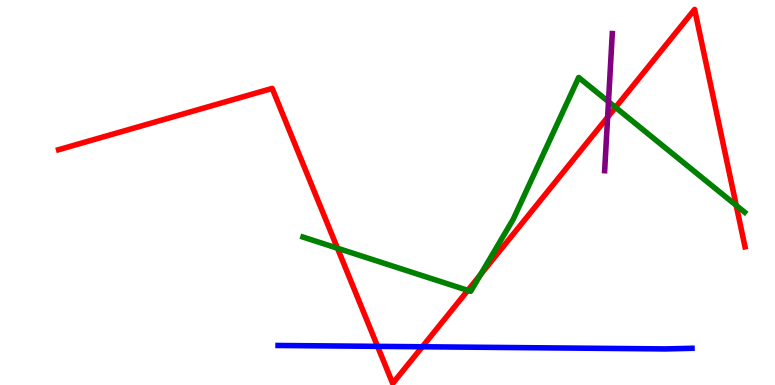[{'lines': ['blue', 'red'], 'intersections': [{'x': 4.87, 'y': 1.0}, {'x': 5.45, 'y': 0.993}]}, {'lines': ['green', 'red'], 'intersections': [{'x': 4.35, 'y': 3.55}, {'x': 6.04, 'y': 2.46}, {'x': 6.2, 'y': 2.87}, {'x': 7.94, 'y': 7.21}, {'x': 9.5, 'y': 4.67}]}, {'lines': ['purple', 'red'], 'intersections': [{'x': 7.84, 'y': 6.96}]}, {'lines': ['blue', 'green'], 'intersections': []}, {'lines': ['blue', 'purple'], 'intersections': []}, {'lines': ['green', 'purple'], 'intersections': [{'x': 7.85, 'y': 7.36}]}]